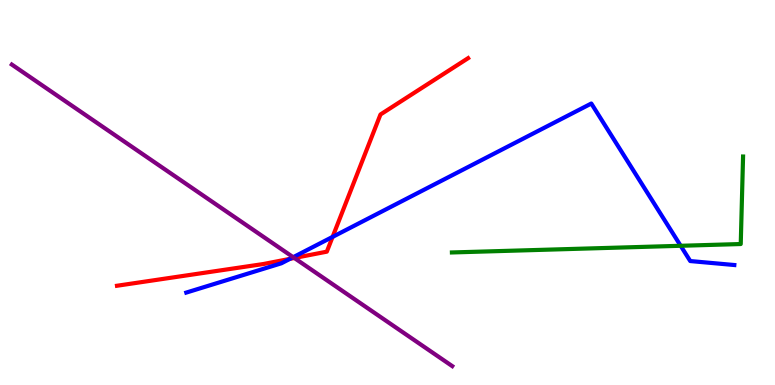[{'lines': ['blue', 'red'], 'intersections': [{'x': 3.74, 'y': 3.28}, {'x': 4.29, 'y': 3.85}]}, {'lines': ['green', 'red'], 'intersections': []}, {'lines': ['purple', 'red'], 'intersections': [{'x': 3.8, 'y': 3.3}]}, {'lines': ['blue', 'green'], 'intersections': [{'x': 8.78, 'y': 3.62}]}, {'lines': ['blue', 'purple'], 'intersections': [{'x': 3.78, 'y': 3.32}]}, {'lines': ['green', 'purple'], 'intersections': []}]